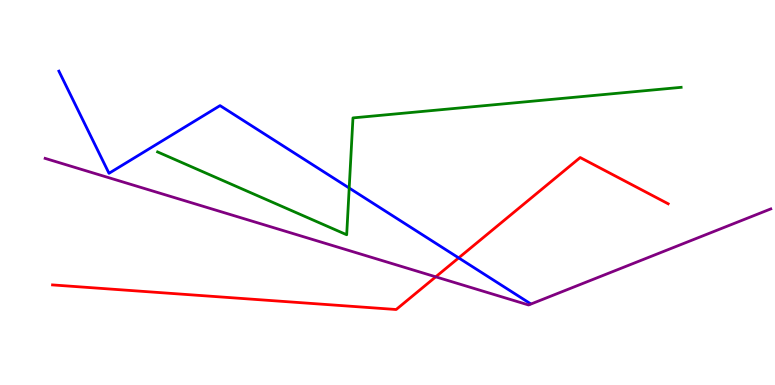[{'lines': ['blue', 'red'], 'intersections': [{'x': 5.92, 'y': 3.3}]}, {'lines': ['green', 'red'], 'intersections': []}, {'lines': ['purple', 'red'], 'intersections': [{'x': 5.62, 'y': 2.81}]}, {'lines': ['blue', 'green'], 'intersections': [{'x': 4.51, 'y': 5.12}]}, {'lines': ['blue', 'purple'], 'intersections': []}, {'lines': ['green', 'purple'], 'intersections': []}]